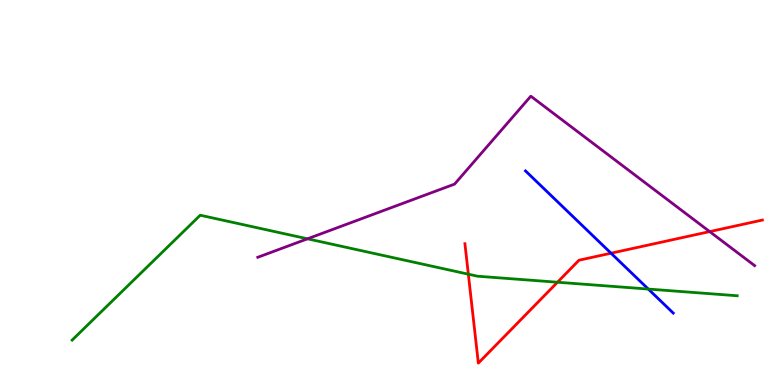[{'lines': ['blue', 'red'], 'intersections': [{'x': 7.88, 'y': 3.42}]}, {'lines': ['green', 'red'], 'intersections': [{'x': 6.04, 'y': 2.88}, {'x': 7.19, 'y': 2.67}]}, {'lines': ['purple', 'red'], 'intersections': [{'x': 9.16, 'y': 3.98}]}, {'lines': ['blue', 'green'], 'intersections': [{'x': 8.37, 'y': 2.49}]}, {'lines': ['blue', 'purple'], 'intersections': []}, {'lines': ['green', 'purple'], 'intersections': [{'x': 3.97, 'y': 3.8}]}]